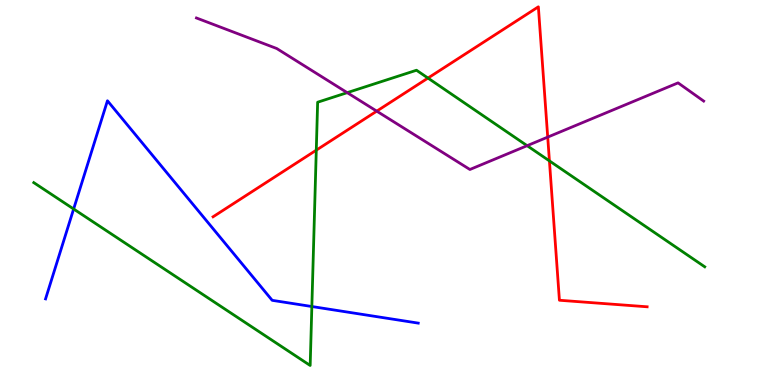[{'lines': ['blue', 'red'], 'intersections': []}, {'lines': ['green', 'red'], 'intersections': [{'x': 4.08, 'y': 6.1}, {'x': 5.52, 'y': 7.97}, {'x': 7.09, 'y': 5.82}]}, {'lines': ['purple', 'red'], 'intersections': [{'x': 4.86, 'y': 7.11}, {'x': 7.07, 'y': 6.44}]}, {'lines': ['blue', 'green'], 'intersections': [{'x': 0.95, 'y': 4.57}, {'x': 4.02, 'y': 2.04}]}, {'lines': ['blue', 'purple'], 'intersections': []}, {'lines': ['green', 'purple'], 'intersections': [{'x': 4.48, 'y': 7.59}, {'x': 6.8, 'y': 6.22}]}]